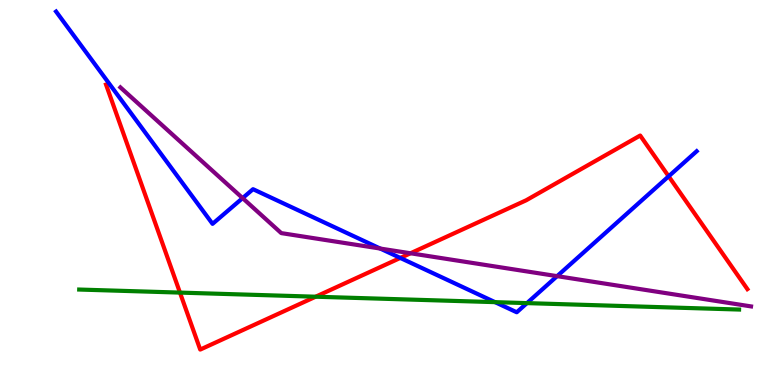[{'lines': ['blue', 'red'], 'intersections': [{'x': 5.17, 'y': 3.3}, {'x': 8.63, 'y': 5.42}]}, {'lines': ['green', 'red'], 'intersections': [{'x': 2.32, 'y': 2.4}, {'x': 4.07, 'y': 2.29}]}, {'lines': ['purple', 'red'], 'intersections': [{'x': 5.3, 'y': 3.42}]}, {'lines': ['blue', 'green'], 'intersections': [{'x': 6.39, 'y': 2.15}, {'x': 6.8, 'y': 2.13}]}, {'lines': ['blue', 'purple'], 'intersections': [{'x': 3.13, 'y': 4.85}, {'x': 4.91, 'y': 3.54}, {'x': 7.19, 'y': 2.83}]}, {'lines': ['green', 'purple'], 'intersections': []}]